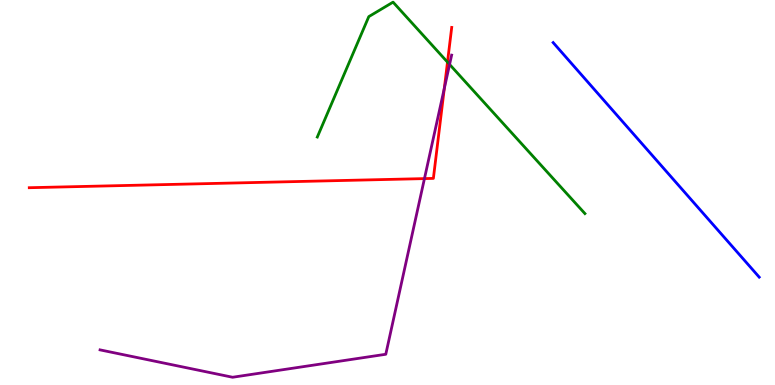[{'lines': ['blue', 'red'], 'intersections': []}, {'lines': ['green', 'red'], 'intersections': [{'x': 5.77, 'y': 8.39}]}, {'lines': ['purple', 'red'], 'intersections': [{'x': 5.48, 'y': 5.36}, {'x': 5.73, 'y': 7.7}]}, {'lines': ['blue', 'green'], 'intersections': []}, {'lines': ['blue', 'purple'], 'intersections': []}, {'lines': ['green', 'purple'], 'intersections': [{'x': 5.8, 'y': 8.33}]}]